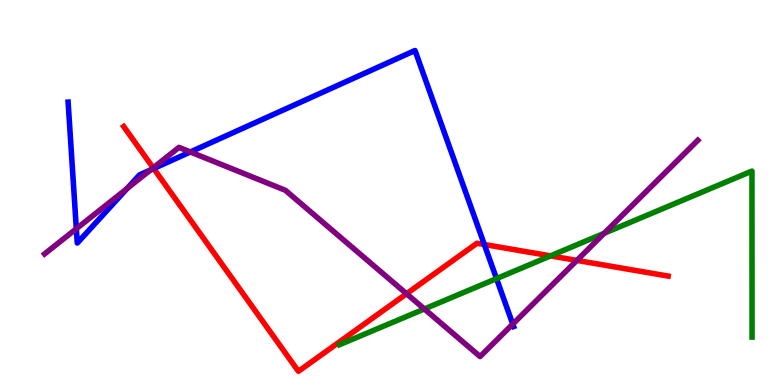[{'lines': ['blue', 'red'], 'intersections': [{'x': 1.98, 'y': 5.62}, {'x': 6.25, 'y': 3.65}]}, {'lines': ['green', 'red'], 'intersections': [{'x': 7.1, 'y': 3.35}]}, {'lines': ['purple', 'red'], 'intersections': [{'x': 1.98, 'y': 5.64}, {'x': 5.25, 'y': 2.37}, {'x': 7.44, 'y': 3.24}]}, {'lines': ['blue', 'green'], 'intersections': [{'x': 6.41, 'y': 2.76}]}, {'lines': ['blue', 'purple'], 'intersections': [{'x': 0.985, 'y': 4.06}, {'x': 1.64, 'y': 5.1}, {'x': 1.94, 'y': 5.59}, {'x': 2.46, 'y': 6.05}, {'x': 6.62, 'y': 1.58}]}, {'lines': ['green', 'purple'], 'intersections': [{'x': 5.48, 'y': 1.97}, {'x': 7.8, 'y': 3.94}]}]